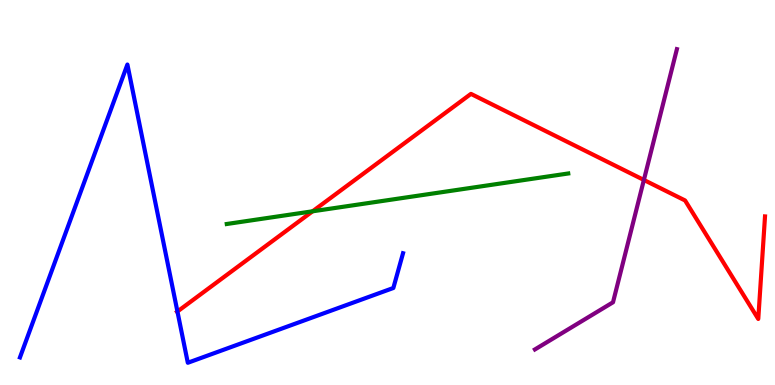[{'lines': ['blue', 'red'], 'intersections': [{'x': 2.29, 'y': 1.91}]}, {'lines': ['green', 'red'], 'intersections': [{'x': 4.03, 'y': 4.51}]}, {'lines': ['purple', 'red'], 'intersections': [{'x': 8.31, 'y': 5.33}]}, {'lines': ['blue', 'green'], 'intersections': []}, {'lines': ['blue', 'purple'], 'intersections': []}, {'lines': ['green', 'purple'], 'intersections': []}]